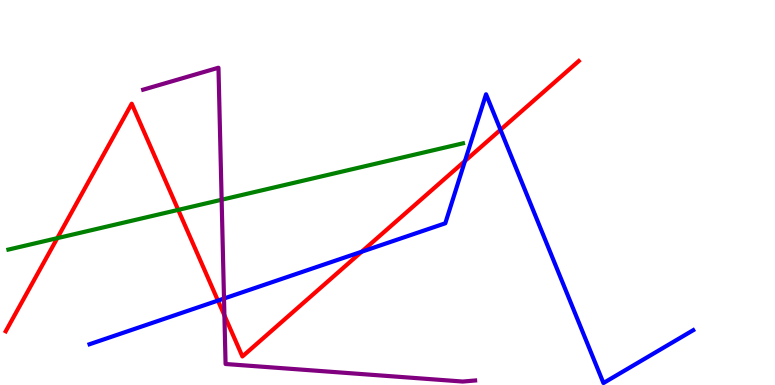[{'lines': ['blue', 'red'], 'intersections': [{'x': 2.81, 'y': 2.19}, {'x': 4.67, 'y': 3.46}, {'x': 6.0, 'y': 5.82}, {'x': 6.46, 'y': 6.63}]}, {'lines': ['green', 'red'], 'intersections': [{'x': 0.739, 'y': 3.81}, {'x': 2.3, 'y': 4.55}]}, {'lines': ['purple', 'red'], 'intersections': [{'x': 2.9, 'y': 1.81}]}, {'lines': ['blue', 'green'], 'intersections': []}, {'lines': ['blue', 'purple'], 'intersections': [{'x': 2.89, 'y': 2.25}]}, {'lines': ['green', 'purple'], 'intersections': [{'x': 2.86, 'y': 4.81}]}]